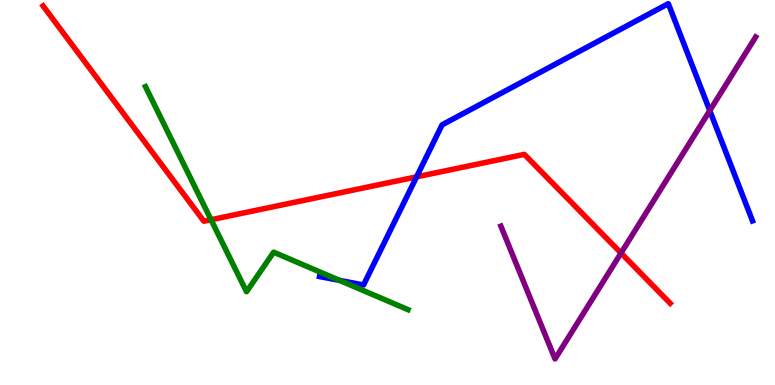[{'lines': ['blue', 'red'], 'intersections': [{'x': 5.38, 'y': 5.41}]}, {'lines': ['green', 'red'], 'intersections': [{'x': 2.72, 'y': 4.29}]}, {'lines': ['purple', 'red'], 'intersections': [{'x': 8.01, 'y': 3.43}]}, {'lines': ['blue', 'green'], 'intersections': [{'x': 4.38, 'y': 2.72}]}, {'lines': ['blue', 'purple'], 'intersections': [{'x': 9.16, 'y': 7.13}]}, {'lines': ['green', 'purple'], 'intersections': []}]